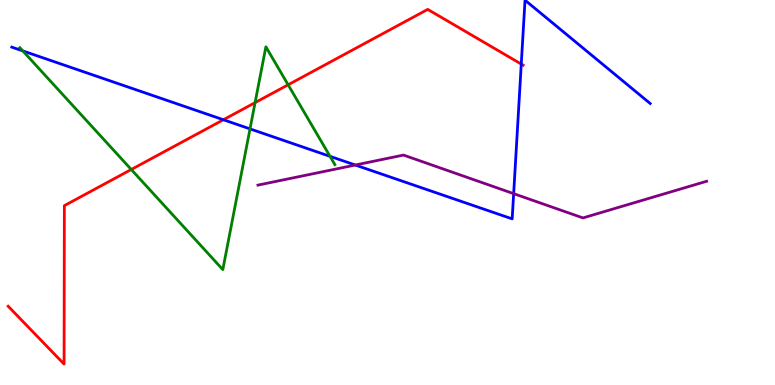[{'lines': ['blue', 'red'], 'intersections': [{'x': 2.88, 'y': 6.89}, {'x': 6.73, 'y': 8.34}]}, {'lines': ['green', 'red'], 'intersections': [{'x': 1.69, 'y': 5.6}, {'x': 3.29, 'y': 7.33}, {'x': 3.72, 'y': 7.8}]}, {'lines': ['purple', 'red'], 'intersections': []}, {'lines': ['blue', 'green'], 'intersections': [{'x': 0.294, 'y': 8.68}, {'x': 3.23, 'y': 6.65}, {'x': 4.26, 'y': 5.94}]}, {'lines': ['blue', 'purple'], 'intersections': [{'x': 4.58, 'y': 5.71}, {'x': 6.63, 'y': 4.97}]}, {'lines': ['green', 'purple'], 'intersections': []}]